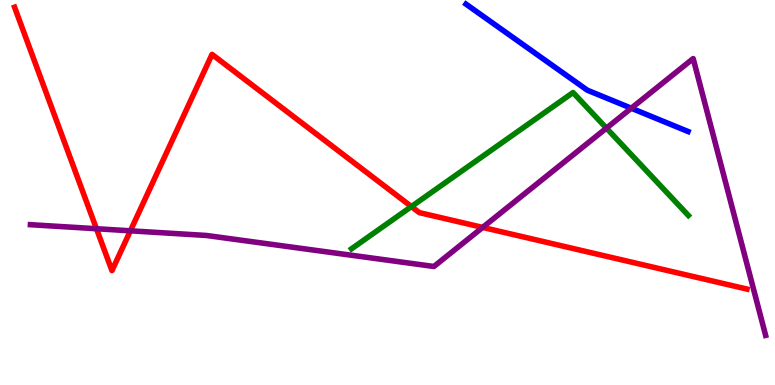[{'lines': ['blue', 'red'], 'intersections': []}, {'lines': ['green', 'red'], 'intersections': [{'x': 5.31, 'y': 4.63}]}, {'lines': ['purple', 'red'], 'intersections': [{'x': 1.24, 'y': 4.06}, {'x': 1.68, 'y': 4.0}, {'x': 6.23, 'y': 4.09}]}, {'lines': ['blue', 'green'], 'intersections': []}, {'lines': ['blue', 'purple'], 'intersections': [{'x': 8.15, 'y': 7.19}]}, {'lines': ['green', 'purple'], 'intersections': [{'x': 7.82, 'y': 6.67}]}]